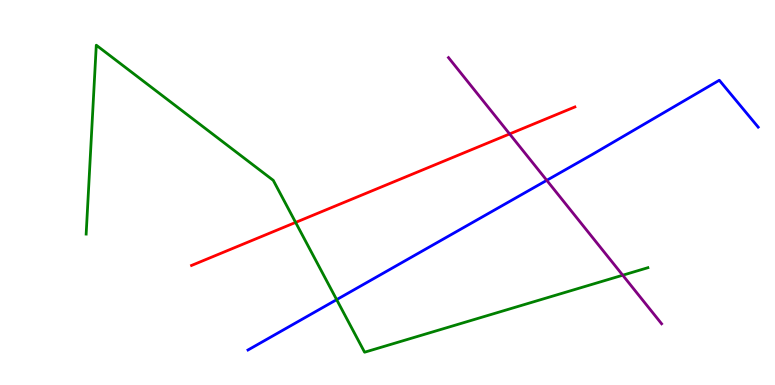[{'lines': ['blue', 'red'], 'intersections': []}, {'lines': ['green', 'red'], 'intersections': [{'x': 3.81, 'y': 4.22}]}, {'lines': ['purple', 'red'], 'intersections': [{'x': 6.58, 'y': 6.52}]}, {'lines': ['blue', 'green'], 'intersections': [{'x': 4.34, 'y': 2.22}]}, {'lines': ['blue', 'purple'], 'intersections': [{'x': 7.05, 'y': 5.32}]}, {'lines': ['green', 'purple'], 'intersections': [{'x': 8.04, 'y': 2.85}]}]